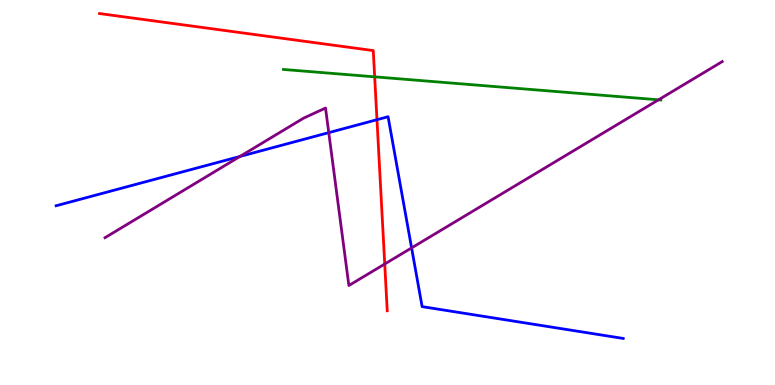[{'lines': ['blue', 'red'], 'intersections': [{'x': 4.86, 'y': 6.89}]}, {'lines': ['green', 'red'], 'intersections': [{'x': 4.83, 'y': 8.0}]}, {'lines': ['purple', 'red'], 'intersections': [{'x': 4.96, 'y': 3.14}]}, {'lines': ['blue', 'green'], 'intersections': []}, {'lines': ['blue', 'purple'], 'intersections': [{'x': 3.1, 'y': 5.94}, {'x': 4.24, 'y': 6.55}, {'x': 5.31, 'y': 3.56}]}, {'lines': ['green', 'purple'], 'intersections': [{'x': 8.5, 'y': 7.41}]}]